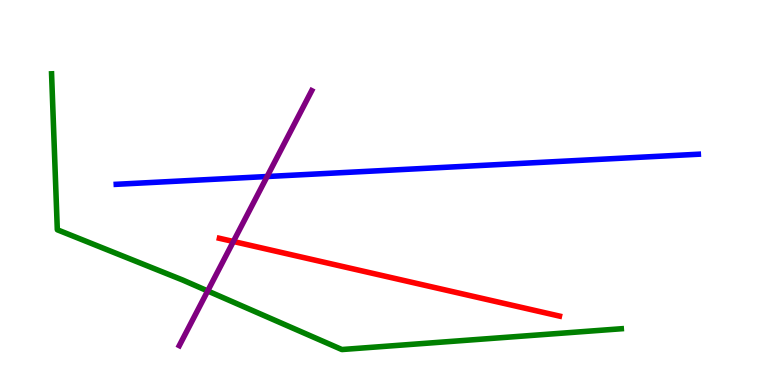[{'lines': ['blue', 'red'], 'intersections': []}, {'lines': ['green', 'red'], 'intersections': []}, {'lines': ['purple', 'red'], 'intersections': [{'x': 3.01, 'y': 3.73}]}, {'lines': ['blue', 'green'], 'intersections': []}, {'lines': ['blue', 'purple'], 'intersections': [{'x': 3.45, 'y': 5.42}]}, {'lines': ['green', 'purple'], 'intersections': [{'x': 2.68, 'y': 2.44}]}]